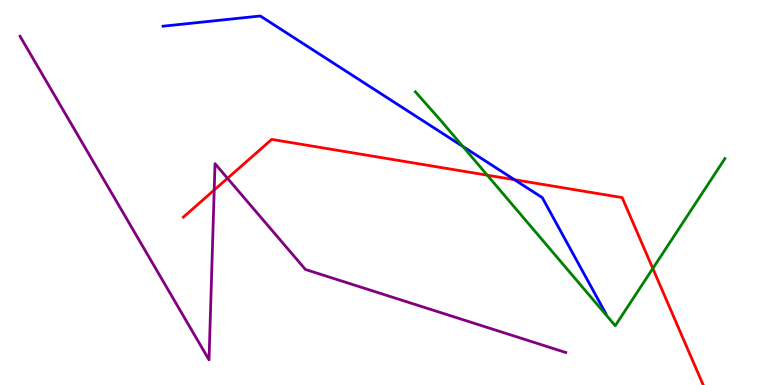[{'lines': ['blue', 'red'], 'intersections': [{'x': 6.64, 'y': 5.33}]}, {'lines': ['green', 'red'], 'intersections': [{'x': 6.29, 'y': 5.45}, {'x': 8.42, 'y': 3.03}]}, {'lines': ['purple', 'red'], 'intersections': [{'x': 2.76, 'y': 5.06}, {'x': 2.94, 'y': 5.37}]}, {'lines': ['blue', 'green'], 'intersections': [{'x': 5.97, 'y': 6.2}]}, {'lines': ['blue', 'purple'], 'intersections': []}, {'lines': ['green', 'purple'], 'intersections': []}]